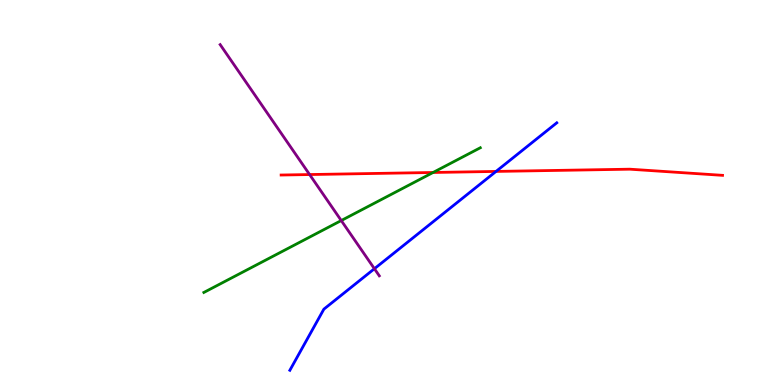[{'lines': ['blue', 'red'], 'intersections': [{'x': 6.4, 'y': 5.55}]}, {'lines': ['green', 'red'], 'intersections': [{'x': 5.59, 'y': 5.52}]}, {'lines': ['purple', 'red'], 'intersections': [{'x': 3.99, 'y': 5.47}]}, {'lines': ['blue', 'green'], 'intersections': []}, {'lines': ['blue', 'purple'], 'intersections': [{'x': 4.83, 'y': 3.02}]}, {'lines': ['green', 'purple'], 'intersections': [{'x': 4.4, 'y': 4.27}]}]